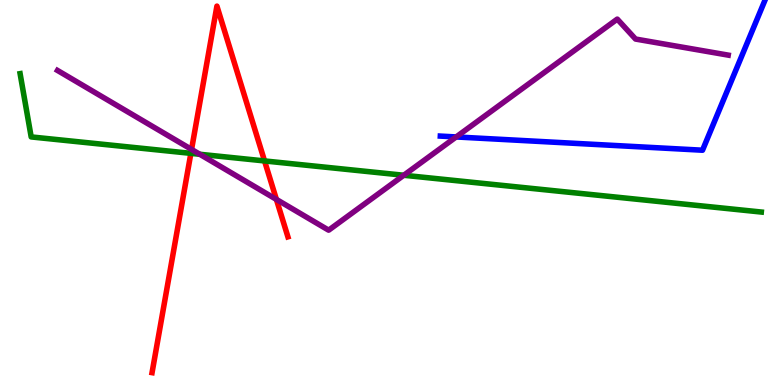[{'lines': ['blue', 'red'], 'intersections': []}, {'lines': ['green', 'red'], 'intersections': [{'x': 2.46, 'y': 6.02}, {'x': 3.41, 'y': 5.82}]}, {'lines': ['purple', 'red'], 'intersections': [{'x': 2.47, 'y': 6.12}, {'x': 3.57, 'y': 4.82}]}, {'lines': ['blue', 'green'], 'intersections': []}, {'lines': ['blue', 'purple'], 'intersections': [{'x': 5.89, 'y': 6.44}]}, {'lines': ['green', 'purple'], 'intersections': [{'x': 2.58, 'y': 5.99}, {'x': 5.21, 'y': 5.45}]}]